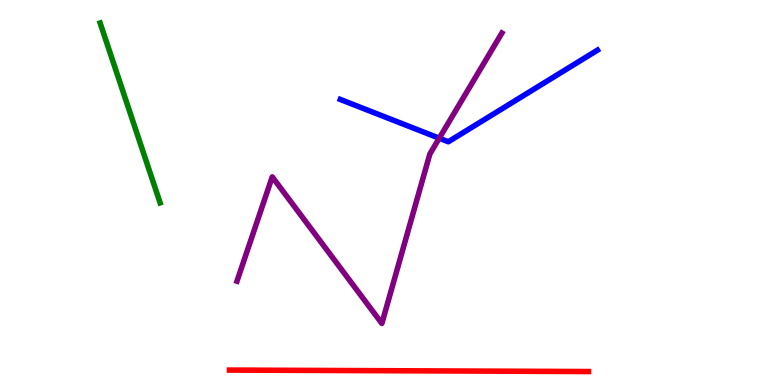[{'lines': ['blue', 'red'], 'intersections': []}, {'lines': ['green', 'red'], 'intersections': []}, {'lines': ['purple', 'red'], 'intersections': []}, {'lines': ['blue', 'green'], 'intersections': []}, {'lines': ['blue', 'purple'], 'intersections': [{'x': 5.67, 'y': 6.41}]}, {'lines': ['green', 'purple'], 'intersections': []}]